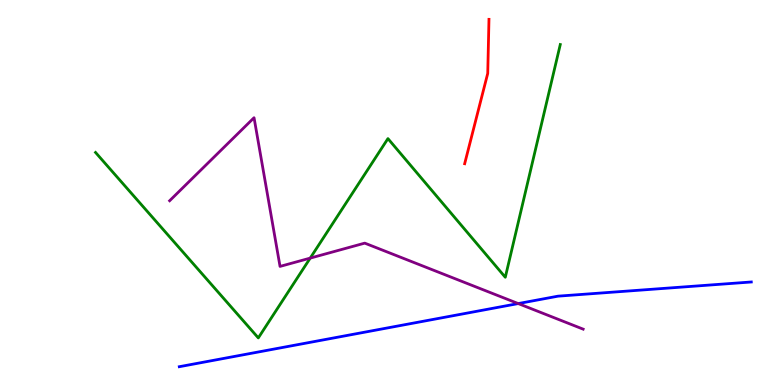[{'lines': ['blue', 'red'], 'intersections': []}, {'lines': ['green', 'red'], 'intersections': []}, {'lines': ['purple', 'red'], 'intersections': []}, {'lines': ['blue', 'green'], 'intersections': []}, {'lines': ['blue', 'purple'], 'intersections': [{'x': 6.69, 'y': 2.12}]}, {'lines': ['green', 'purple'], 'intersections': [{'x': 4.0, 'y': 3.3}]}]